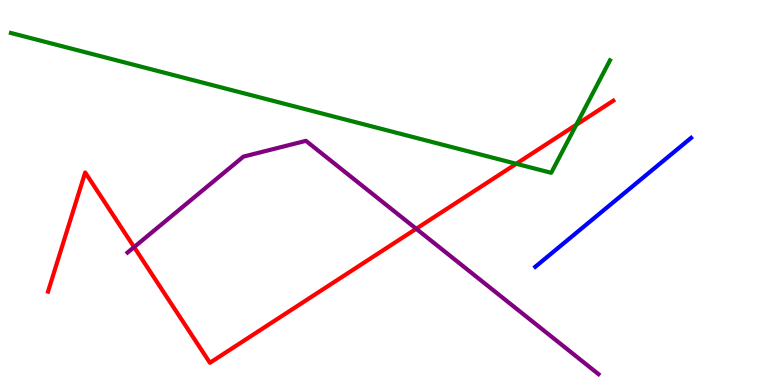[{'lines': ['blue', 'red'], 'intersections': []}, {'lines': ['green', 'red'], 'intersections': [{'x': 6.66, 'y': 5.75}, {'x': 7.44, 'y': 6.76}]}, {'lines': ['purple', 'red'], 'intersections': [{'x': 1.73, 'y': 3.58}, {'x': 5.37, 'y': 4.06}]}, {'lines': ['blue', 'green'], 'intersections': []}, {'lines': ['blue', 'purple'], 'intersections': []}, {'lines': ['green', 'purple'], 'intersections': []}]